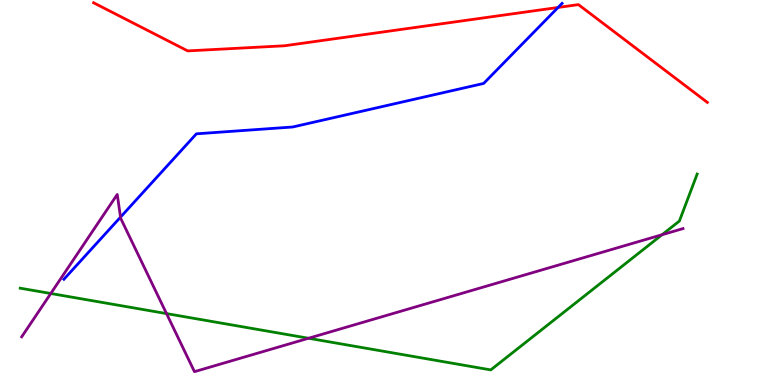[{'lines': ['blue', 'red'], 'intersections': [{'x': 7.2, 'y': 9.81}]}, {'lines': ['green', 'red'], 'intersections': []}, {'lines': ['purple', 'red'], 'intersections': []}, {'lines': ['blue', 'green'], 'intersections': []}, {'lines': ['blue', 'purple'], 'intersections': [{'x': 1.56, 'y': 4.36}]}, {'lines': ['green', 'purple'], 'intersections': [{'x': 0.655, 'y': 2.38}, {'x': 2.15, 'y': 1.85}, {'x': 3.98, 'y': 1.21}, {'x': 8.54, 'y': 3.9}]}]